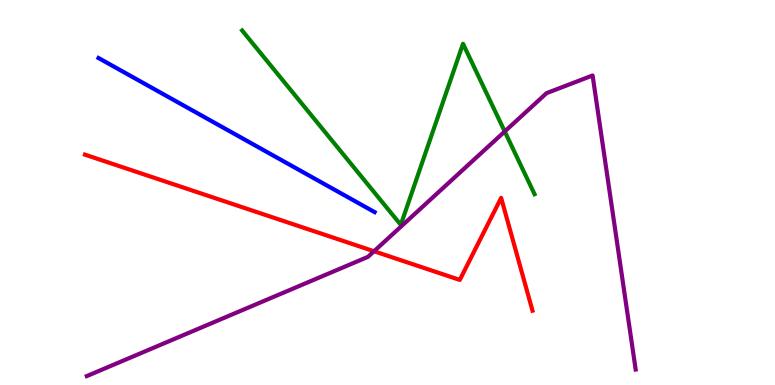[{'lines': ['blue', 'red'], 'intersections': []}, {'lines': ['green', 'red'], 'intersections': []}, {'lines': ['purple', 'red'], 'intersections': [{'x': 4.83, 'y': 3.47}]}, {'lines': ['blue', 'green'], 'intersections': []}, {'lines': ['blue', 'purple'], 'intersections': []}, {'lines': ['green', 'purple'], 'intersections': [{'x': 6.51, 'y': 6.58}]}]